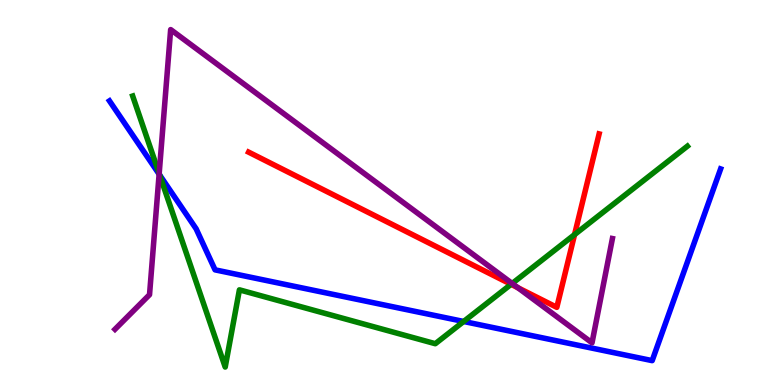[{'lines': ['blue', 'red'], 'intersections': []}, {'lines': ['green', 'red'], 'intersections': [{'x': 6.59, 'y': 2.62}, {'x': 7.41, 'y': 3.91}]}, {'lines': ['purple', 'red'], 'intersections': [{'x': 6.68, 'y': 2.53}]}, {'lines': ['blue', 'green'], 'intersections': [{'x': 2.06, 'y': 5.46}, {'x': 5.98, 'y': 1.65}]}, {'lines': ['blue', 'purple'], 'intersections': [{'x': 2.05, 'y': 5.48}]}, {'lines': ['green', 'purple'], 'intersections': [{'x': 2.05, 'y': 5.49}, {'x': 6.61, 'y': 2.64}]}]